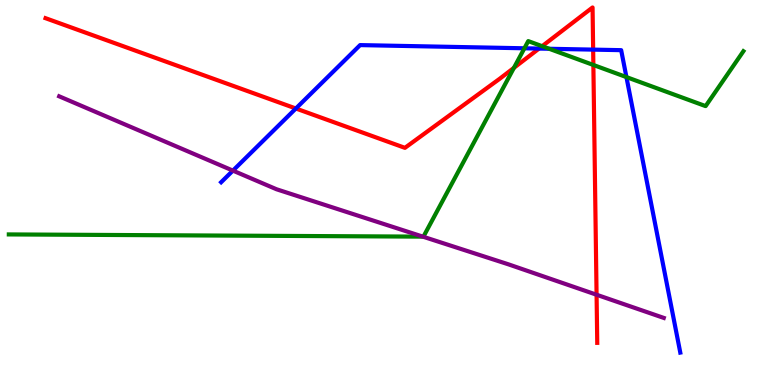[{'lines': ['blue', 'red'], 'intersections': [{'x': 3.82, 'y': 7.18}, {'x': 6.96, 'y': 8.74}, {'x': 7.65, 'y': 8.71}]}, {'lines': ['green', 'red'], 'intersections': [{'x': 6.63, 'y': 8.24}, {'x': 7.0, 'y': 8.8}, {'x': 7.66, 'y': 8.31}]}, {'lines': ['purple', 'red'], 'intersections': [{'x': 7.7, 'y': 2.34}]}, {'lines': ['blue', 'green'], 'intersections': [{'x': 6.77, 'y': 8.75}, {'x': 7.09, 'y': 8.73}, {'x': 8.08, 'y': 8.0}]}, {'lines': ['blue', 'purple'], 'intersections': [{'x': 3.01, 'y': 5.57}]}, {'lines': ['green', 'purple'], 'intersections': [{'x': 5.46, 'y': 3.85}]}]